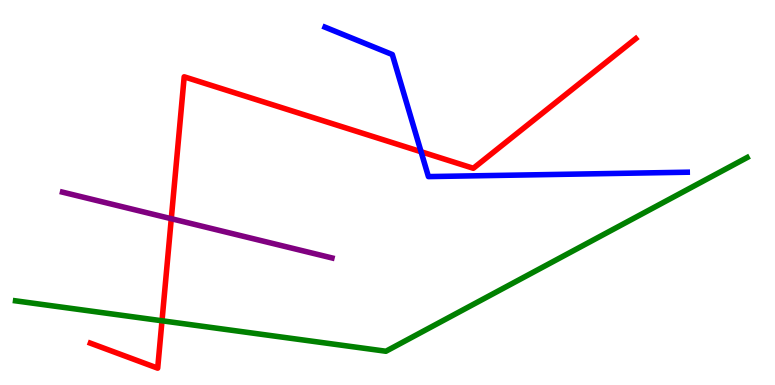[{'lines': ['blue', 'red'], 'intersections': [{'x': 5.43, 'y': 6.06}]}, {'lines': ['green', 'red'], 'intersections': [{'x': 2.09, 'y': 1.67}]}, {'lines': ['purple', 'red'], 'intersections': [{'x': 2.21, 'y': 4.32}]}, {'lines': ['blue', 'green'], 'intersections': []}, {'lines': ['blue', 'purple'], 'intersections': []}, {'lines': ['green', 'purple'], 'intersections': []}]